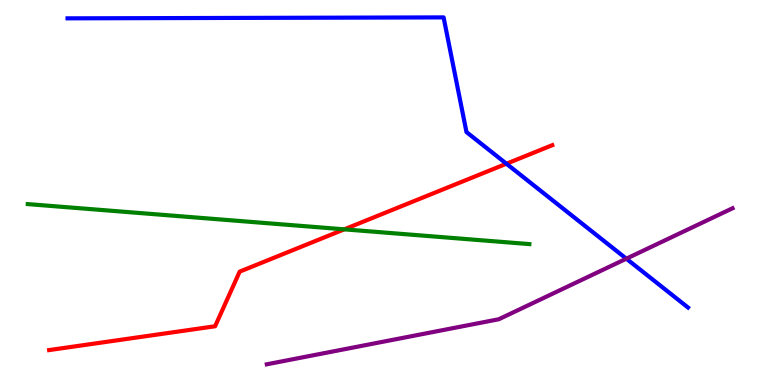[{'lines': ['blue', 'red'], 'intersections': [{'x': 6.53, 'y': 5.75}]}, {'lines': ['green', 'red'], 'intersections': [{'x': 4.44, 'y': 4.04}]}, {'lines': ['purple', 'red'], 'intersections': []}, {'lines': ['blue', 'green'], 'intersections': []}, {'lines': ['blue', 'purple'], 'intersections': [{'x': 8.08, 'y': 3.28}]}, {'lines': ['green', 'purple'], 'intersections': []}]